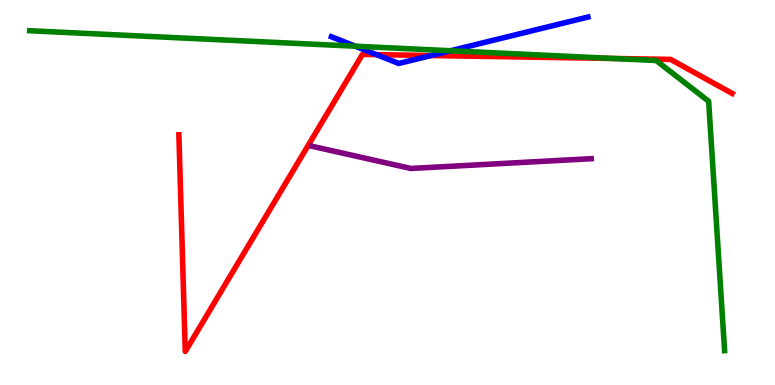[{'lines': ['blue', 'red'], 'intersections': [{'x': 4.86, 'y': 8.58}, {'x': 5.56, 'y': 8.56}]}, {'lines': ['green', 'red'], 'intersections': [{'x': 7.91, 'y': 8.48}]}, {'lines': ['purple', 'red'], 'intersections': []}, {'lines': ['blue', 'green'], 'intersections': [{'x': 4.58, 'y': 8.8}, {'x': 5.81, 'y': 8.68}]}, {'lines': ['blue', 'purple'], 'intersections': []}, {'lines': ['green', 'purple'], 'intersections': []}]